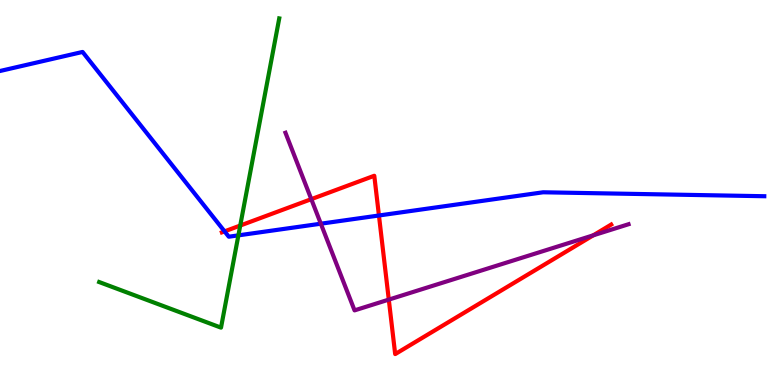[{'lines': ['blue', 'red'], 'intersections': [{'x': 2.9, 'y': 3.99}, {'x': 4.89, 'y': 4.4}]}, {'lines': ['green', 'red'], 'intersections': [{'x': 3.1, 'y': 4.14}]}, {'lines': ['purple', 'red'], 'intersections': [{'x': 4.02, 'y': 4.83}, {'x': 5.02, 'y': 2.22}, {'x': 7.65, 'y': 3.89}]}, {'lines': ['blue', 'green'], 'intersections': [{'x': 3.08, 'y': 3.89}]}, {'lines': ['blue', 'purple'], 'intersections': [{'x': 4.14, 'y': 4.19}]}, {'lines': ['green', 'purple'], 'intersections': []}]